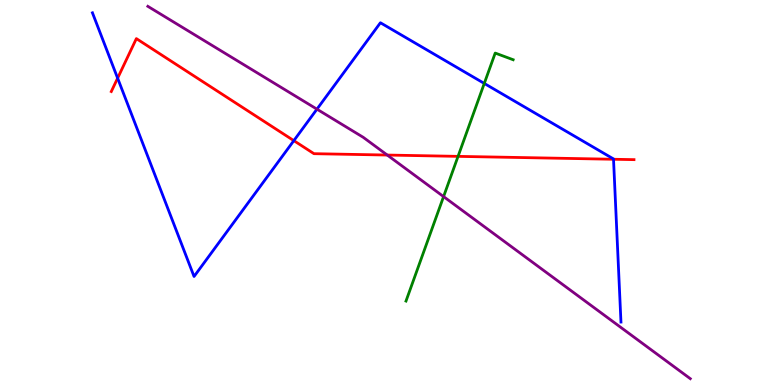[{'lines': ['blue', 'red'], 'intersections': [{'x': 1.52, 'y': 7.97}, {'x': 3.79, 'y': 6.35}, {'x': 7.92, 'y': 5.86}]}, {'lines': ['green', 'red'], 'intersections': [{'x': 5.91, 'y': 5.94}]}, {'lines': ['purple', 'red'], 'intersections': [{'x': 5.0, 'y': 5.97}]}, {'lines': ['blue', 'green'], 'intersections': [{'x': 6.25, 'y': 7.83}]}, {'lines': ['blue', 'purple'], 'intersections': [{'x': 4.09, 'y': 7.16}]}, {'lines': ['green', 'purple'], 'intersections': [{'x': 5.72, 'y': 4.89}]}]